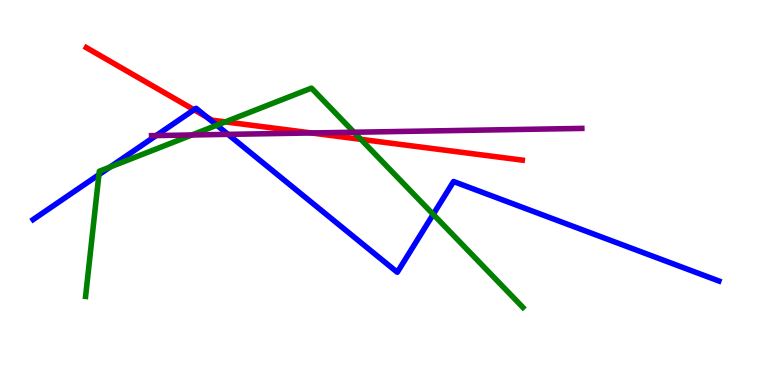[{'lines': ['blue', 'red'], 'intersections': [{'x': 2.5, 'y': 7.15}, {'x': 2.67, 'y': 6.95}]}, {'lines': ['green', 'red'], 'intersections': [{'x': 2.91, 'y': 6.83}, {'x': 4.66, 'y': 6.38}]}, {'lines': ['purple', 'red'], 'intersections': [{'x': 4.02, 'y': 6.55}]}, {'lines': ['blue', 'green'], 'intersections': [{'x': 1.28, 'y': 5.46}, {'x': 1.42, 'y': 5.66}, {'x': 2.8, 'y': 6.75}, {'x': 5.59, 'y': 4.43}]}, {'lines': ['blue', 'purple'], 'intersections': [{'x': 2.02, 'y': 6.48}, {'x': 2.94, 'y': 6.51}]}, {'lines': ['green', 'purple'], 'intersections': [{'x': 2.48, 'y': 6.49}, {'x': 4.57, 'y': 6.57}]}]